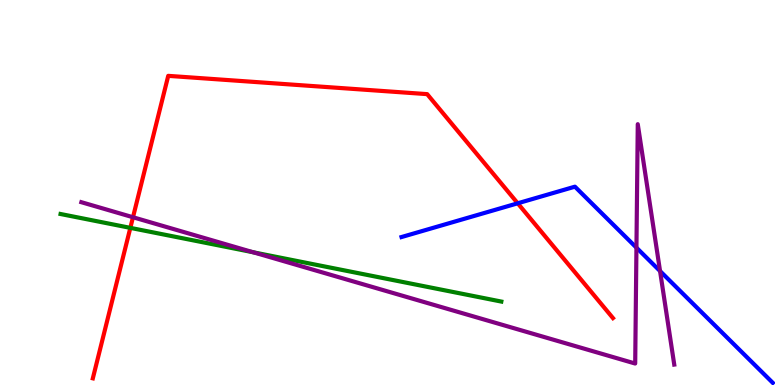[{'lines': ['blue', 'red'], 'intersections': [{'x': 6.68, 'y': 4.72}]}, {'lines': ['green', 'red'], 'intersections': [{'x': 1.68, 'y': 4.08}]}, {'lines': ['purple', 'red'], 'intersections': [{'x': 1.72, 'y': 4.36}]}, {'lines': ['blue', 'green'], 'intersections': []}, {'lines': ['blue', 'purple'], 'intersections': [{'x': 8.21, 'y': 3.57}, {'x': 8.52, 'y': 2.96}]}, {'lines': ['green', 'purple'], 'intersections': [{'x': 3.27, 'y': 3.45}]}]